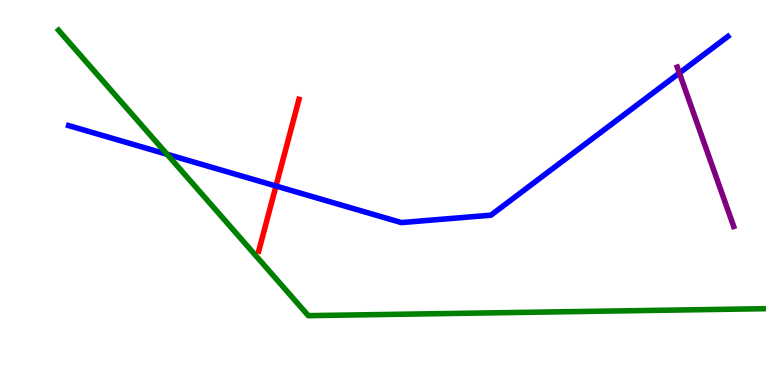[{'lines': ['blue', 'red'], 'intersections': [{'x': 3.56, 'y': 5.17}]}, {'lines': ['green', 'red'], 'intersections': []}, {'lines': ['purple', 'red'], 'intersections': []}, {'lines': ['blue', 'green'], 'intersections': [{'x': 2.16, 'y': 5.99}]}, {'lines': ['blue', 'purple'], 'intersections': [{'x': 8.77, 'y': 8.1}]}, {'lines': ['green', 'purple'], 'intersections': []}]